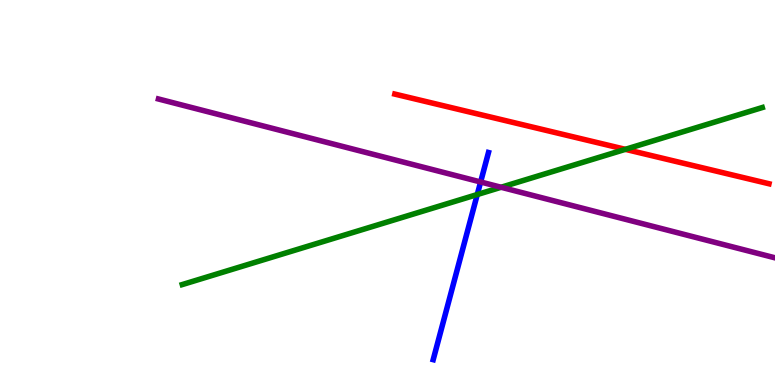[{'lines': ['blue', 'red'], 'intersections': []}, {'lines': ['green', 'red'], 'intersections': [{'x': 8.07, 'y': 6.12}]}, {'lines': ['purple', 'red'], 'intersections': []}, {'lines': ['blue', 'green'], 'intersections': [{'x': 6.16, 'y': 4.95}]}, {'lines': ['blue', 'purple'], 'intersections': [{'x': 6.2, 'y': 5.27}]}, {'lines': ['green', 'purple'], 'intersections': [{'x': 6.47, 'y': 5.14}]}]